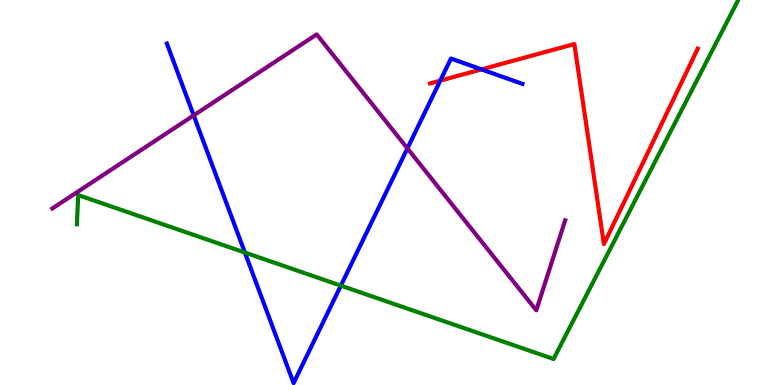[{'lines': ['blue', 'red'], 'intersections': [{'x': 5.68, 'y': 7.91}, {'x': 6.21, 'y': 8.2}]}, {'lines': ['green', 'red'], 'intersections': []}, {'lines': ['purple', 'red'], 'intersections': []}, {'lines': ['blue', 'green'], 'intersections': [{'x': 3.16, 'y': 3.44}, {'x': 4.4, 'y': 2.58}]}, {'lines': ['blue', 'purple'], 'intersections': [{'x': 2.5, 'y': 7.0}, {'x': 5.26, 'y': 6.15}]}, {'lines': ['green', 'purple'], 'intersections': []}]